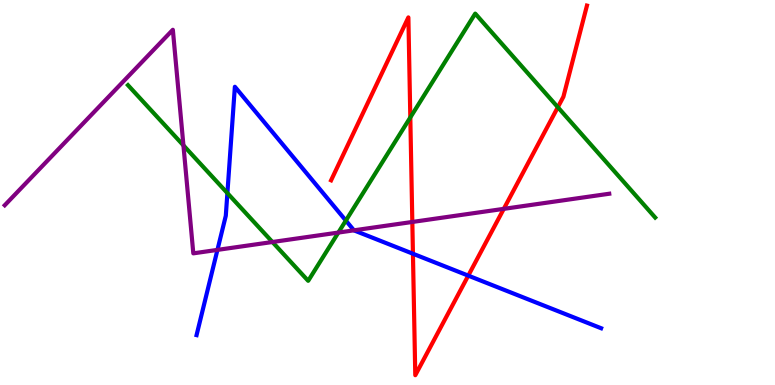[{'lines': ['blue', 'red'], 'intersections': [{'x': 5.33, 'y': 3.41}, {'x': 6.04, 'y': 2.84}]}, {'lines': ['green', 'red'], 'intersections': [{'x': 5.29, 'y': 6.95}, {'x': 7.2, 'y': 7.22}]}, {'lines': ['purple', 'red'], 'intersections': [{'x': 5.32, 'y': 4.23}, {'x': 6.5, 'y': 4.58}]}, {'lines': ['blue', 'green'], 'intersections': [{'x': 2.93, 'y': 4.98}, {'x': 4.46, 'y': 4.27}]}, {'lines': ['blue', 'purple'], 'intersections': [{'x': 2.81, 'y': 3.51}, {'x': 4.57, 'y': 4.02}]}, {'lines': ['green', 'purple'], 'intersections': [{'x': 2.37, 'y': 6.22}, {'x': 3.52, 'y': 3.71}, {'x': 4.37, 'y': 3.96}]}]